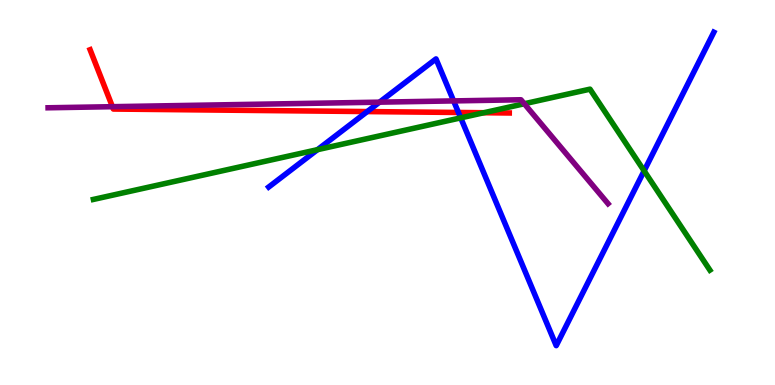[{'lines': ['blue', 'red'], 'intersections': [{'x': 4.74, 'y': 7.1}, {'x': 5.92, 'y': 7.08}]}, {'lines': ['green', 'red'], 'intersections': [{'x': 6.24, 'y': 7.07}]}, {'lines': ['purple', 'red'], 'intersections': [{'x': 1.45, 'y': 7.23}]}, {'lines': ['blue', 'green'], 'intersections': [{'x': 4.1, 'y': 6.11}, {'x': 5.94, 'y': 6.94}, {'x': 8.31, 'y': 5.56}]}, {'lines': ['blue', 'purple'], 'intersections': [{'x': 4.9, 'y': 7.35}, {'x': 5.85, 'y': 7.38}]}, {'lines': ['green', 'purple'], 'intersections': [{'x': 6.77, 'y': 7.31}]}]